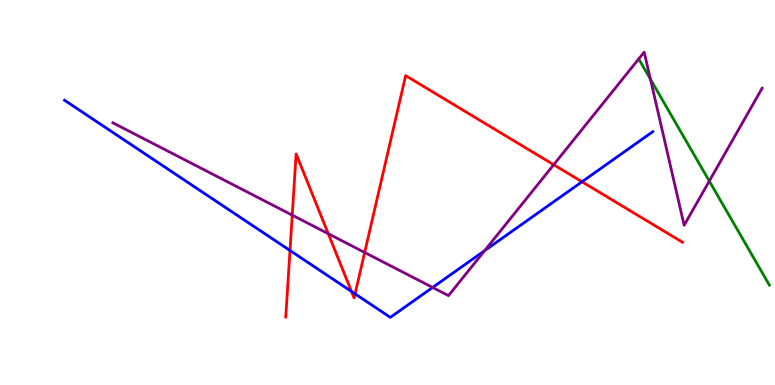[{'lines': ['blue', 'red'], 'intersections': [{'x': 3.74, 'y': 3.49}, {'x': 4.54, 'y': 2.43}, {'x': 4.58, 'y': 2.37}, {'x': 7.51, 'y': 5.28}]}, {'lines': ['green', 'red'], 'intersections': []}, {'lines': ['purple', 'red'], 'intersections': [{'x': 3.77, 'y': 4.41}, {'x': 4.24, 'y': 3.93}, {'x': 4.71, 'y': 3.44}, {'x': 7.14, 'y': 5.72}]}, {'lines': ['blue', 'green'], 'intersections': []}, {'lines': ['blue', 'purple'], 'intersections': [{'x': 5.58, 'y': 2.53}, {'x': 6.25, 'y': 3.49}]}, {'lines': ['green', 'purple'], 'intersections': [{'x': 8.24, 'y': 8.47}, {'x': 8.39, 'y': 7.94}, {'x': 9.15, 'y': 5.3}]}]